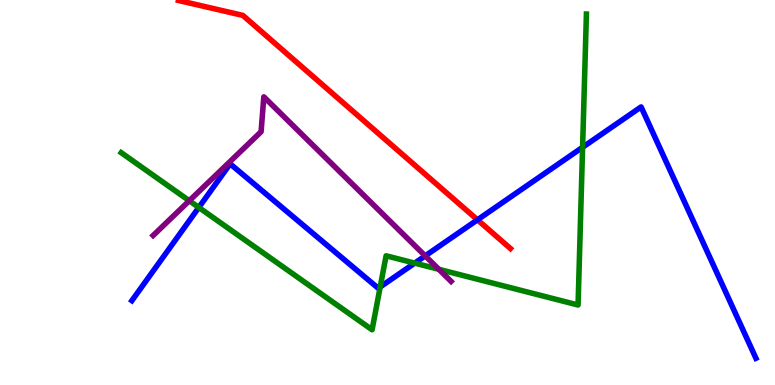[{'lines': ['blue', 'red'], 'intersections': [{'x': 6.16, 'y': 4.29}]}, {'lines': ['green', 'red'], 'intersections': []}, {'lines': ['purple', 'red'], 'intersections': []}, {'lines': ['blue', 'green'], 'intersections': [{'x': 2.57, 'y': 4.61}, {'x': 4.91, 'y': 2.55}, {'x': 5.35, 'y': 3.17}, {'x': 7.52, 'y': 6.17}]}, {'lines': ['blue', 'purple'], 'intersections': [{'x': 5.49, 'y': 3.35}]}, {'lines': ['green', 'purple'], 'intersections': [{'x': 2.44, 'y': 4.79}, {'x': 5.66, 'y': 3.01}]}]